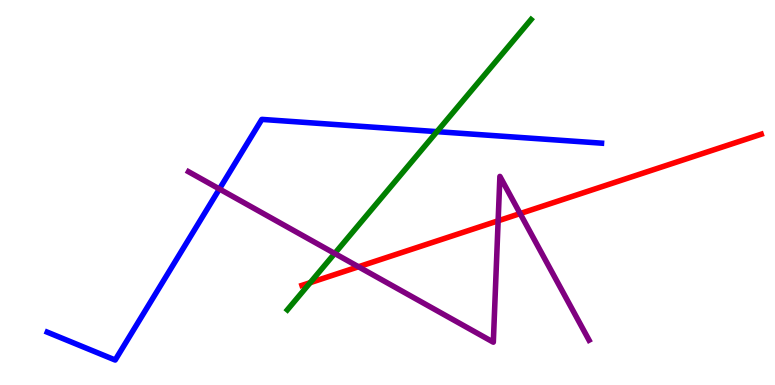[{'lines': ['blue', 'red'], 'intersections': []}, {'lines': ['green', 'red'], 'intersections': [{'x': 4.0, 'y': 2.66}]}, {'lines': ['purple', 'red'], 'intersections': [{'x': 4.63, 'y': 3.07}, {'x': 6.43, 'y': 4.26}, {'x': 6.71, 'y': 4.45}]}, {'lines': ['blue', 'green'], 'intersections': [{'x': 5.64, 'y': 6.58}]}, {'lines': ['blue', 'purple'], 'intersections': [{'x': 2.83, 'y': 5.09}]}, {'lines': ['green', 'purple'], 'intersections': [{'x': 4.32, 'y': 3.42}]}]